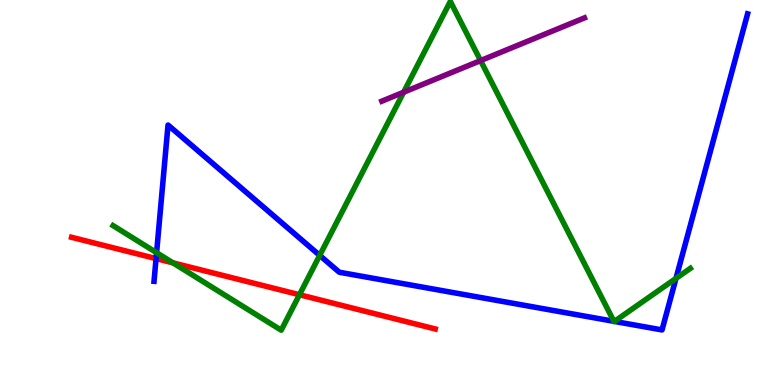[{'lines': ['blue', 'red'], 'intersections': [{'x': 2.01, 'y': 3.28}]}, {'lines': ['green', 'red'], 'intersections': [{'x': 2.23, 'y': 3.17}, {'x': 3.86, 'y': 2.34}]}, {'lines': ['purple', 'red'], 'intersections': []}, {'lines': ['blue', 'green'], 'intersections': [{'x': 2.02, 'y': 3.44}, {'x': 4.13, 'y': 3.37}, {'x': 7.92, 'y': 1.65}, {'x': 7.93, 'y': 1.65}, {'x': 8.72, 'y': 2.77}]}, {'lines': ['blue', 'purple'], 'intersections': []}, {'lines': ['green', 'purple'], 'intersections': [{'x': 5.21, 'y': 7.6}, {'x': 6.2, 'y': 8.43}]}]